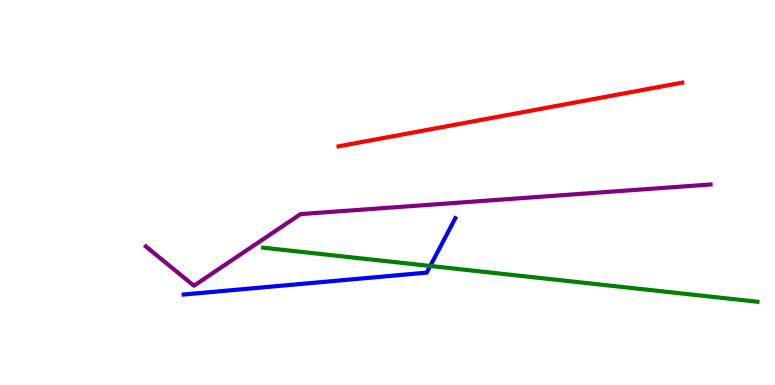[{'lines': ['blue', 'red'], 'intersections': []}, {'lines': ['green', 'red'], 'intersections': []}, {'lines': ['purple', 'red'], 'intersections': []}, {'lines': ['blue', 'green'], 'intersections': [{'x': 5.55, 'y': 3.09}]}, {'lines': ['blue', 'purple'], 'intersections': []}, {'lines': ['green', 'purple'], 'intersections': []}]